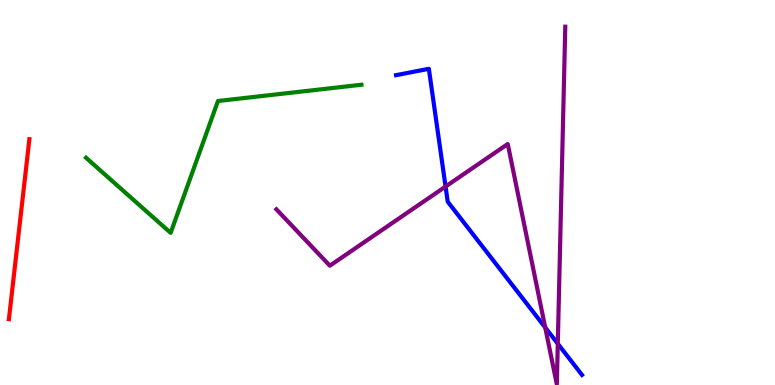[{'lines': ['blue', 'red'], 'intersections': []}, {'lines': ['green', 'red'], 'intersections': []}, {'lines': ['purple', 'red'], 'intersections': []}, {'lines': ['blue', 'green'], 'intersections': []}, {'lines': ['blue', 'purple'], 'intersections': [{'x': 5.75, 'y': 5.15}, {'x': 7.04, 'y': 1.49}, {'x': 7.2, 'y': 1.07}]}, {'lines': ['green', 'purple'], 'intersections': []}]